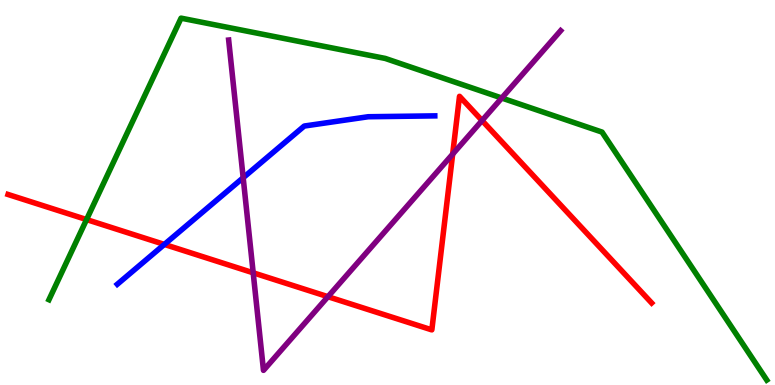[{'lines': ['blue', 'red'], 'intersections': [{'x': 2.12, 'y': 3.65}]}, {'lines': ['green', 'red'], 'intersections': [{'x': 1.12, 'y': 4.3}]}, {'lines': ['purple', 'red'], 'intersections': [{'x': 3.27, 'y': 2.91}, {'x': 4.23, 'y': 2.29}, {'x': 5.84, 'y': 6.0}, {'x': 6.22, 'y': 6.87}]}, {'lines': ['blue', 'green'], 'intersections': []}, {'lines': ['blue', 'purple'], 'intersections': [{'x': 3.14, 'y': 5.38}]}, {'lines': ['green', 'purple'], 'intersections': [{'x': 6.47, 'y': 7.45}]}]